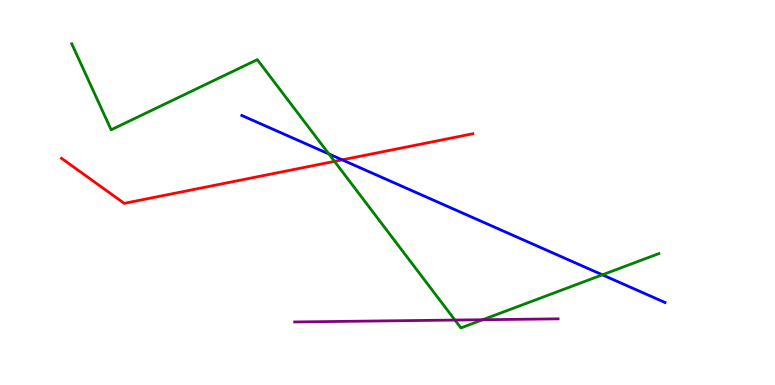[{'lines': ['blue', 'red'], 'intersections': [{'x': 4.42, 'y': 5.85}]}, {'lines': ['green', 'red'], 'intersections': [{'x': 4.32, 'y': 5.81}]}, {'lines': ['purple', 'red'], 'intersections': []}, {'lines': ['blue', 'green'], 'intersections': [{'x': 4.24, 'y': 6.0}, {'x': 7.77, 'y': 2.86}]}, {'lines': ['blue', 'purple'], 'intersections': []}, {'lines': ['green', 'purple'], 'intersections': [{'x': 5.87, 'y': 1.69}, {'x': 6.23, 'y': 1.7}]}]